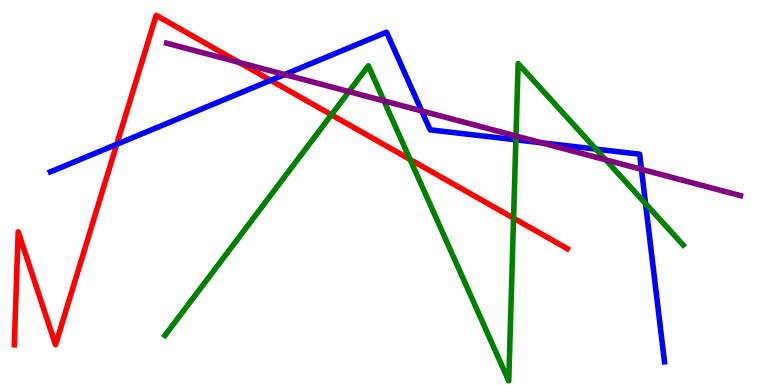[{'lines': ['blue', 'red'], 'intersections': [{'x': 1.51, 'y': 6.25}, {'x': 3.49, 'y': 7.91}]}, {'lines': ['green', 'red'], 'intersections': [{'x': 4.28, 'y': 7.02}, {'x': 5.29, 'y': 5.86}, {'x': 6.63, 'y': 4.33}]}, {'lines': ['purple', 'red'], 'intersections': [{'x': 3.09, 'y': 8.38}]}, {'lines': ['blue', 'green'], 'intersections': [{'x': 6.66, 'y': 6.37}, {'x': 7.69, 'y': 6.13}, {'x': 8.33, 'y': 4.71}]}, {'lines': ['blue', 'purple'], 'intersections': [{'x': 3.67, 'y': 8.06}, {'x': 5.44, 'y': 7.12}, {'x': 6.99, 'y': 6.29}, {'x': 8.28, 'y': 5.6}]}, {'lines': ['green', 'purple'], 'intersections': [{'x': 4.5, 'y': 7.62}, {'x': 4.95, 'y': 7.38}, {'x': 6.66, 'y': 6.47}, {'x': 7.82, 'y': 5.85}]}]